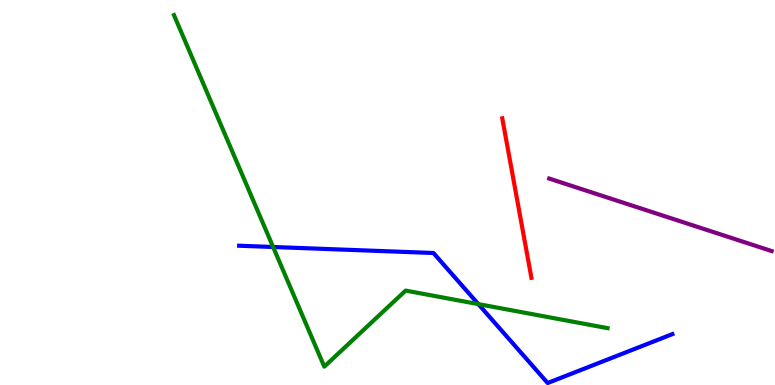[{'lines': ['blue', 'red'], 'intersections': []}, {'lines': ['green', 'red'], 'intersections': []}, {'lines': ['purple', 'red'], 'intersections': []}, {'lines': ['blue', 'green'], 'intersections': [{'x': 3.52, 'y': 3.58}, {'x': 6.17, 'y': 2.1}]}, {'lines': ['blue', 'purple'], 'intersections': []}, {'lines': ['green', 'purple'], 'intersections': []}]